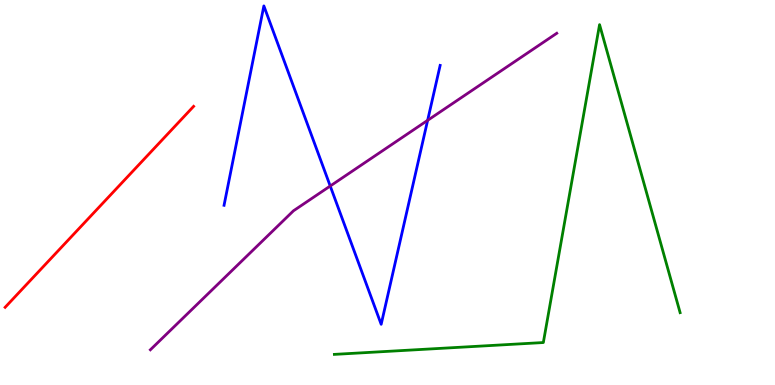[{'lines': ['blue', 'red'], 'intersections': []}, {'lines': ['green', 'red'], 'intersections': []}, {'lines': ['purple', 'red'], 'intersections': []}, {'lines': ['blue', 'green'], 'intersections': []}, {'lines': ['blue', 'purple'], 'intersections': [{'x': 4.26, 'y': 5.17}, {'x': 5.52, 'y': 6.87}]}, {'lines': ['green', 'purple'], 'intersections': []}]